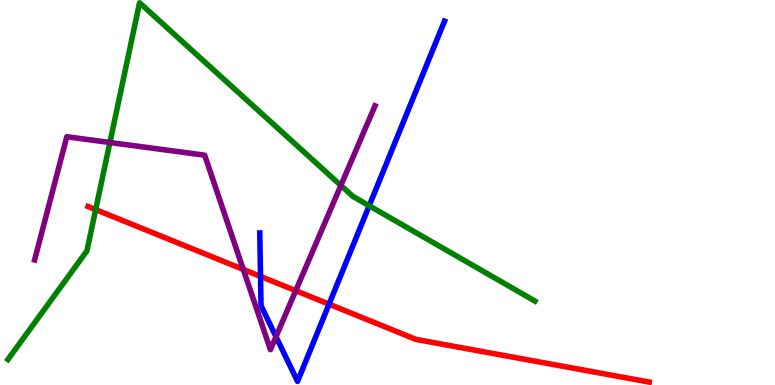[{'lines': ['blue', 'red'], 'intersections': [{'x': 3.36, 'y': 2.82}, {'x': 4.25, 'y': 2.1}]}, {'lines': ['green', 'red'], 'intersections': [{'x': 1.23, 'y': 4.56}]}, {'lines': ['purple', 'red'], 'intersections': [{'x': 3.14, 'y': 3.0}, {'x': 3.82, 'y': 2.45}]}, {'lines': ['blue', 'green'], 'intersections': [{'x': 4.76, 'y': 4.66}]}, {'lines': ['blue', 'purple'], 'intersections': [{'x': 3.56, 'y': 1.25}]}, {'lines': ['green', 'purple'], 'intersections': [{'x': 1.42, 'y': 6.3}, {'x': 4.4, 'y': 5.18}]}]